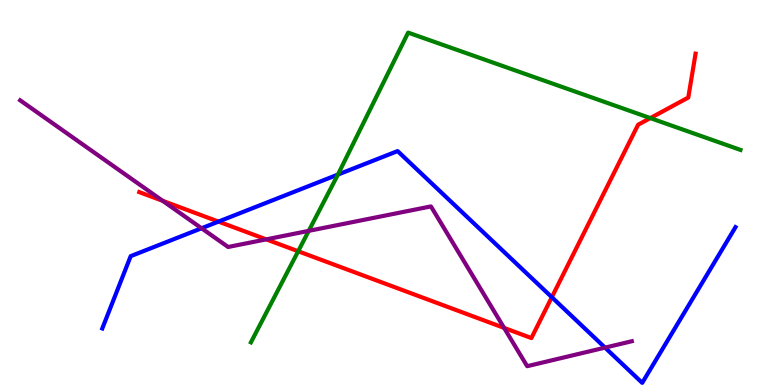[{'lines': ['blue', 'red'], 'intersections': [{'x': 2.82, 'y': 4.24}, {'x': 7.12, 'y': 2.28}]}, {'lines': ['green', 'red'], 'intersections': [{'x': 3.85, 'y': 3.47}, {'x': 8.39, 'y': 6.93}]}, {'lines': ['purple', 'red'], 'intersections': [{'x': 2.1, 'y': 4.78}, {'x': 3.44, 'y': 3.78}, {'x': 6.5, 'y': 1.48}]}, {'lines': ['blue', 'green'], 'intersections': [{'x': 4.36, 'y': 5.47}]}, {'lines': ['blue', 'purple'], 'intersections': [{'x': 2.6, 'y': 4.07}, {'x': 7.81, 'y': 0.971}]}, {'lines': ['green', 'purple'], 'intersections': [{'x': 3.98, 'y': 4.0}]}]